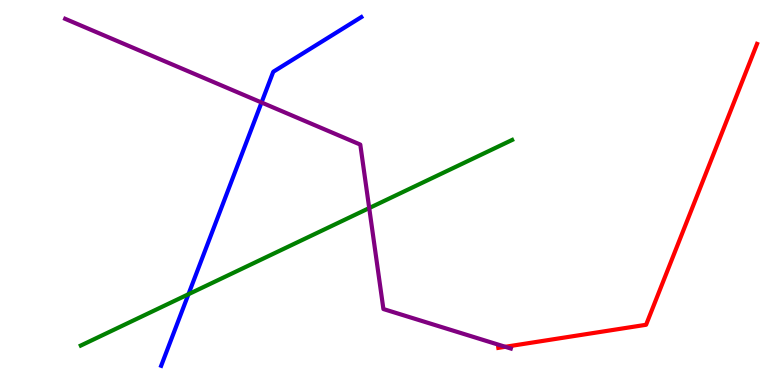[{'lines': ['blue', 'red'], 'intersections': []}, {'lines': ['green', 'red'], 'intersections': []}, {'lines': ['purple', 'red'], 'intersections': [{'x': 6.52, 'y': 0.992}]}, {'lines': ['blue', 'green'], 'intersections': [{'x': 2.43, 'y': 2.36}]}, {'lines': ['blue', 'purple'], 'intersections': [{'x': 3.37, 'y': 7.34}]}, {'lines': ['green', 'purple'], 'intersections': [{'x': 4.76, 'y': 4.6}]}]